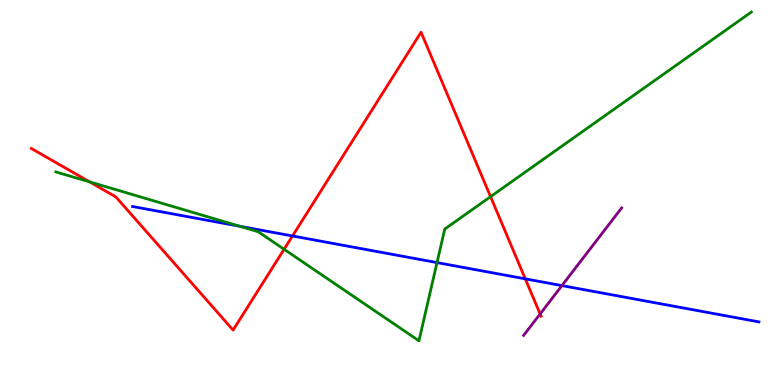[{'lines': ['blue', 'red'], 'intersections': [{'x': 3.77, 'y': 3.87}, {'x': 6.78, 'y': 2.76}]}, {'lines': ['green', 'red'], 'intersections': [{'x': 1.16, 'y': 5.28}, {'x': 3.67, 'y': 3.53}, {'x': 6.33, 'y': 4.89}]}, {'lines': ['purple', 'red'], 'intersections': [{'x': 6.97, 'y': 1.85}]}, {'lines': ['blue', 'green'], 'intersections': [{'x': 3.09, 'y': 4.12}, {'x': 5.64, 'y': 3.18}]}, {'lines': ['blue', 'purple'], 'intersections': [{'x': 7.25, 'y': 2.58}]}, {'lines': ['green', 'purple'], 'intersections': []}]